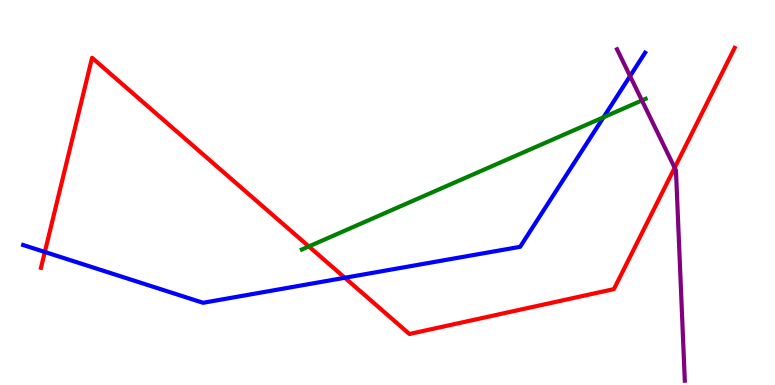[{'lines': ['blue', 'red'], 'intersections': [{'x': 0.578, 'y': 3.46}, {'x': 4.45, 'y': 2.79}]}, {'lines': ['green', 'red'], 'intersections': [{'x': 3.98, 'y': 3.6}]}, {'lines': ['purple', 'red'], 'intersections': [{'x': 8.71, 'y': 5.64}]}, {'lines': ['blue', 'green'], 'intersections': [{'x': 7.79, 'y': 6.95}]}, {'lines': ['blue', 'purple'], 'intersections': [{'x': 8.13, 'y': 8.02}]}, {'lines': ['green', 'purple'], 'intersections': [{'x': 8.28, 'y': 7.39}]}]